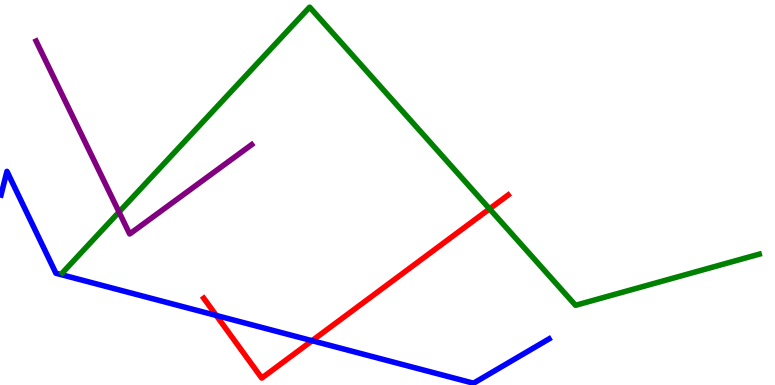[{'lines': ['blue', 'red'], 'intersections': [{'x': 2.79, 'y': 1.81}, {'x': 4.03, 'y': 1.15}]}, {'lines': ['green', 'red'], 'intersections': [{'x': 6.32, 'y': 4.57}]}, {'lines': ['purple', 'red'], 'intersections': []}, {'lines': ['blue', 'green'], 'intersections': []}, {'lines': ['blue', 'purple'], 'intersections': []}, {'lines': ['green', 'purple'], 'intersections': [{'x': 1.54, 'y': 4.49}]}]